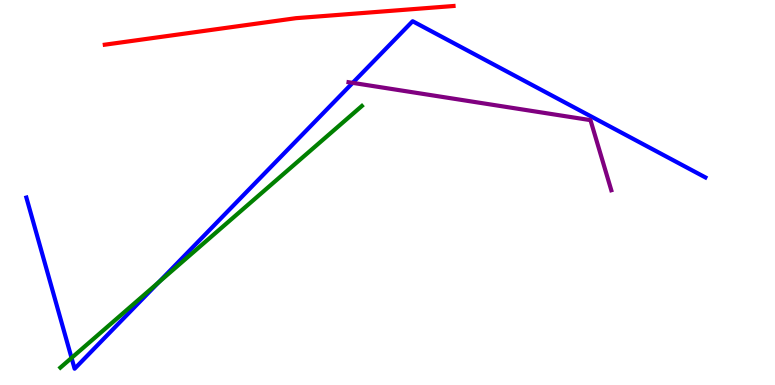[{'lines': ['blue', 'red'], 'intersections': []}, {'lines': ['green', 'red'], 'intersections': []}, {'lines': ['purple', 'red'], 'intersections': []}, {'lines': ['blue', 'green'], 'intersections': [{'x': 0.923, 'y': 0.704}, {'x': 2.05, 'y': 2.67}]}, {'lines': ['blue', 'purple'], 'intersections': [{'x': 4.55, 'y': 7.85}]}, {'lines': ['green', 'purple'], 'intersections': []}]